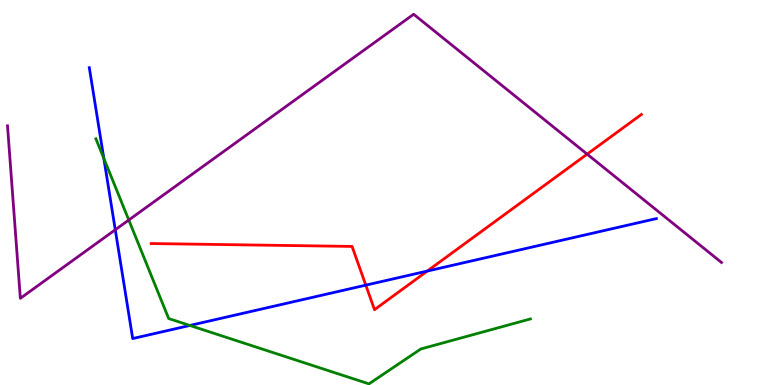[{'lines': ['blue', 'red'], 'intersections': [{'x': 4.72, 'y': 2.59}, {'x': 5.51, 'y': 2.96}]}, {'lines': ['green', 'red'], 'intersections': []}, {'lines': ['purple', 'red'], 'intersections': [{'x': 7.58, 'y': 6.0}]}, {'lines': ['blue', 'green'], 'intersections': [{'x': 1.34, 'y': 5.89}, {'x': 2.45, 'y': 1.55}]}, {'lines': ['blue', 'purple'], 'intersections': [{'x': 1.49, 'y': 4.03}]}, {'lines': ['green', 'purple'], 'intersections': [{'x': 1.66, 'y': 4.29}]}]